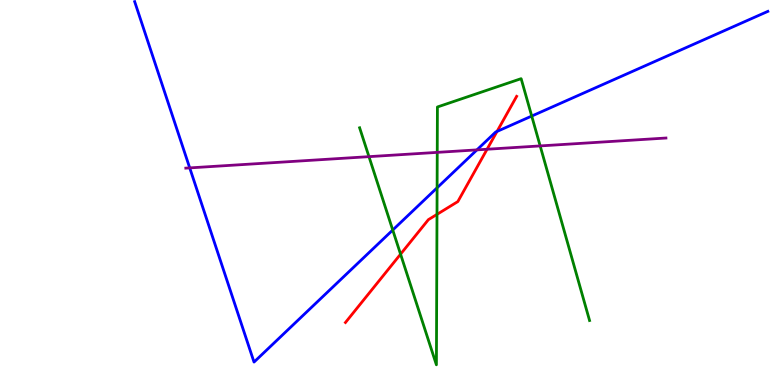[{'lines': ['blue', 'red'], 'intersections': [{'x': 6.41, 'y': 6.59}]}, {'lines': ['green', 'red'], 'intersections': [{'x': 5.17, 'y': 3.4}, {'x': 5.64, 'y': 4.43}]}, {'lines': ['purple', 'red'], 'intersections': [{'x': 6.28, 'y': 6.12}]}, {'lines': ['blue', 'green'], 'intersections': [{'x': 5.07, 'y': 4.03}, {'x': 5.64, 'y': 5.12}, {'x': 6.86, 'y': 6.99}]}, {'lines': ['blue', 'purple'], 'intersections': [{'x': 2.45, 'y': 5.64}, {'x': 6.15, 'y': 6.11}]}, {'lines': ['green', 'purple'], 'intersections': [{'x': 4.76, 'y': 5.93}, {'x': 5.64, 'y': 6.04}, {'x': 6.97, 'y': 6.21}]}]